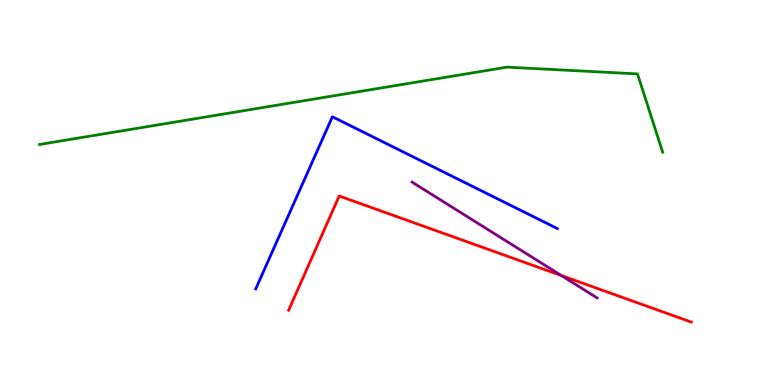[{'lines': ['blue', 'red'], 'intersections': []}, {'lines': ['green', 'red'], 'intersections': []}, {'lines': ['purple', 'red'], 'intersections': [{'x': 7.24, 'y': 2.84}]}, {'lines': ['blue', 'green'], 'intersections': []}, {'lines': ['blue', 'purple'], 'intersections': []}, {'lines': ['green', 'purple'], 'intersections': []}]